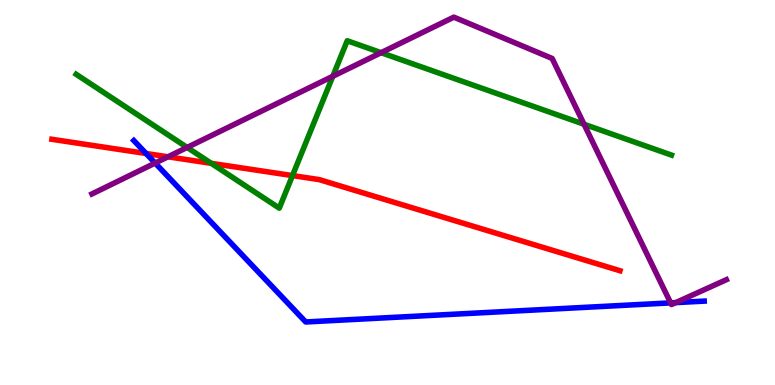[{'lines': ['blue', 'red'], 'intersections': [{'x': 1.89, 'y': 6.01}]}, {'lines': ['green', 'red'], 'intersections': [{'x': 2.73, 'y': 5.76}, {'x': 3.77, 'y': 5.44}]}, {'lines': ['purple', 'red'], 'intersections': [{'x': 2.17, 'y': 5.93}]}, {'lines': ['blue', 'green'], 'intersections': []}, {'lines': ['blue', 'purple'], 'intersections': [{'x': 2.0, 'y': 5.76}, {'x': 8.65, 'y': 2.13}, {'x': 8.72, 'y': 2.14}]}, {'lines': ['green', 'purple'], 'intersections': [{'x': 2.41, 'y': 6.17}, {'x': 4.29, 'y': 8.02}, {'x': 4.92, 'y': 8.63}, {'x': 7.54, 'y': 6.77}]}]